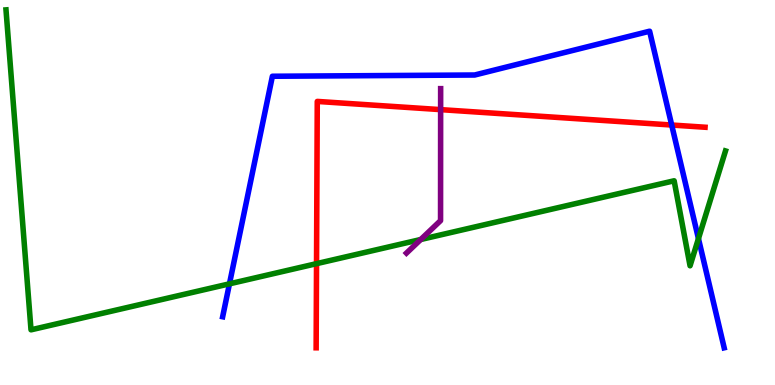[{'lines': ['blue', 'red'], 'intersections': [{'x': 8.67, 'y': 6.75}]}, {'lines': ['green', 'red'], 'intersections': [{'x': 4.08, 'y': 3.15}]}, {'lines': ['purple', 'red'], 'intersections': [{'x': 5.69, 'y': 7.15}]}, {'lines': ['blue', 'green'], 'intersections': [{'x': 2.96, 'y': 2.63}, {'x': 9.01, 'y': 3.8}]}, {'lines': ['blue', 'purple'], 'intersections': []}, {'lines': ['green', 'purple'], 'intersections': [{'x': 5.43, 'y': 3.78}]}]